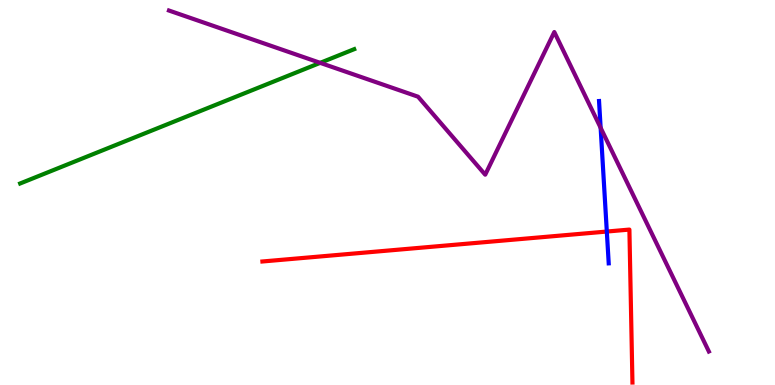[{'lines': ['blue', 'red'], 'intersections': [{'x': 7.83, 'y': 3.99}]}, {'lines': ['green', 'red'], 'intersections': []}, {'lines': ['purple', 'red'], 'intersections': []}, {'lines': ['blue', 'green'], 'intersections': []}, {'lines': ['blue', 'purple'], 'intersections': [{'x': 7.75, 'y': 6.68}]}, {'lines': ['green', 'purple'], 'intersections': [{'x': 4.13, 'y': 8.37}]}]